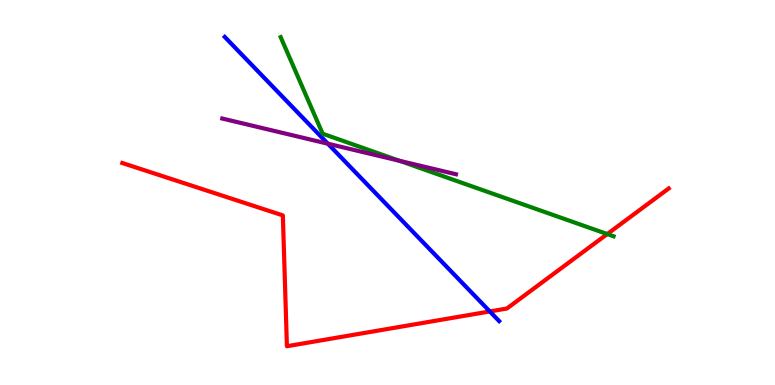[{'lines': ['blue', 'red'], 'intersections': [{'x': 6.32, 'y': 1.91}]}, {'lines': ['green', 'red'], 'intersections': [{'x': 7.84, 'y': 3.92}]}, {'lines': ['purple', 'red'], 'intersections': []}, {'lines': ['blue', 'green'], 'intersections': []}, {'lines': ['blue', 'purple'], 'intersections': [{'x': 4.23, 'y': 6.27}]}, {'lines': ['green', 'purple'], 'intersections': [{'x': 5.15, 'y': 5.82}]}]